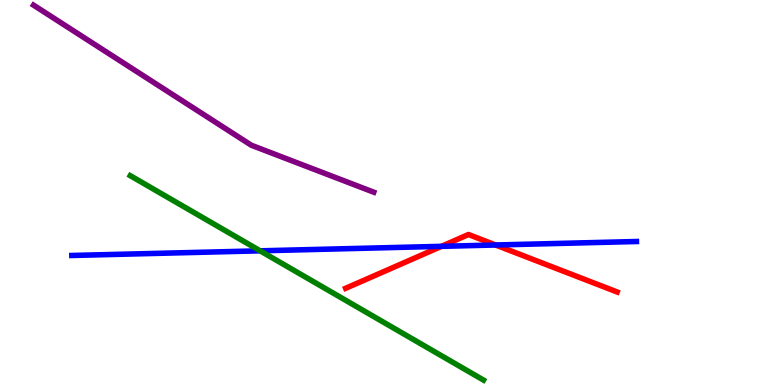[{'lines': ['blue', 'red'], 'intersections': [{'x': 5.7, 'y': 3.6}, {'x': 6.39, 'y': 3.64}]}, {'lines': ['green', 'red'], 'intersections': []}, {'lines': ['purple', 'red'], 'intersections': []}, {'lines': ['blue', 'green'], 'intersections': [{'x': 3.36, 'y': 3.49}]}, {'lines': ['blue', 'purple'], 'intersections': []}, {'lines': ['green', 'purple'], 'intersections': []}]